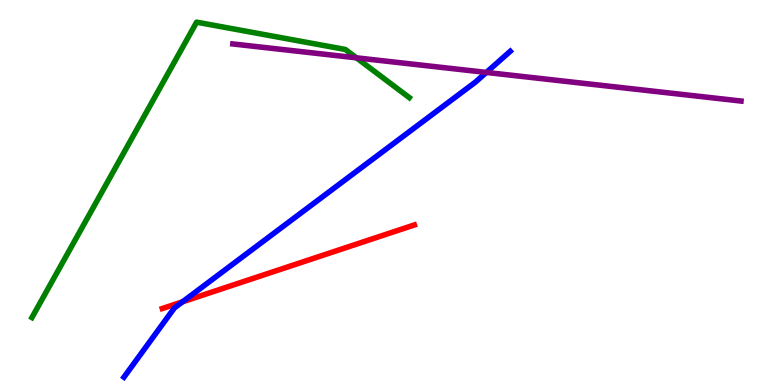[{'lines': ['blue', 'red'], 'intersections': [{'x': 2.36, 'y': 2.16}]}, {'lines': ['green', 'red'], 'intersections': []}, {'lines': ['purple', 'red'], 'intersections': []}, {'lines': ['blue', 'green'], 'intersections': []}, {'lines': ['blue', 'purple'], 'intersections': [{'x': 6.28, 'y': 8.12}]}, {'lines': ['green', 'purple'], 'intersections': [{'x': 4.6, 'y': 8.5}]}]